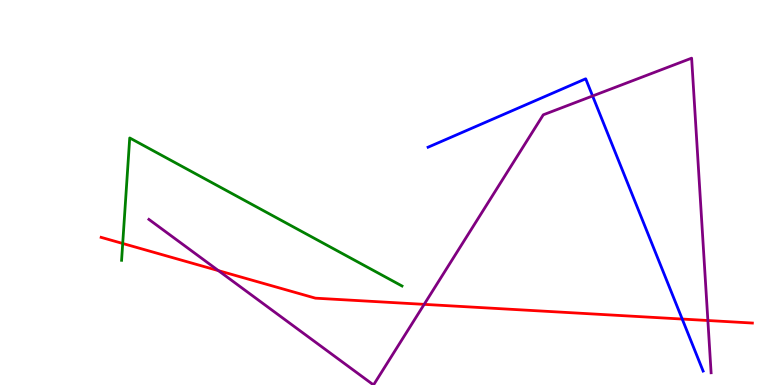[{'lines': ['blue', 'red'], 'intersections': [{'x': 8.8, 'y': 1.71}]}, {'lines': ['green', 'red'], 'intersections': [{'x': 1.58, 'y': 3.68}]}, {'lines': ['purple', 'red'], 'intersections': [{'x': 2.82, 'y': 2.97}, {'x': 5.47, 'y': 2.09}, {'x': 9.13, 'y': 1.68}]}, {'lines': ['blue', 'green'], 'intersections': []}, {'lines': ['blue', 'purple'], 'intersections': [{'x': 7.65, 'y': 7.51}]}, {'lines': ['green', 'purple'], 'intersections': []}]